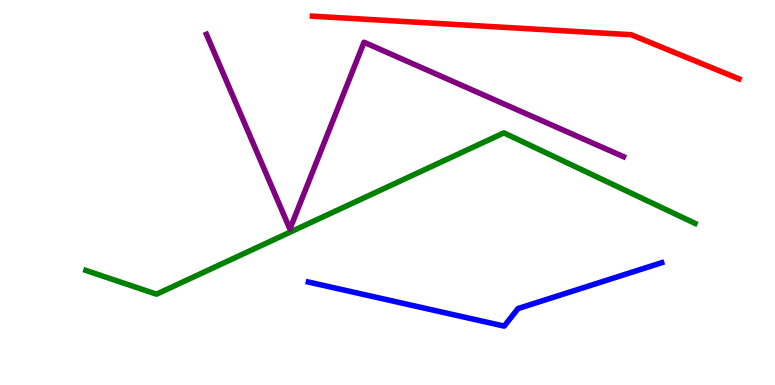[{'lines': ['blue', 'red'], 'intersections': []}, {'lines': ['green', 'red'], 'intersections': []}, {'lines': ['purple', 'red'], 'intersections': []}, {'lines': ['blue', 'green'], 'intersections': []}, {'lines': ['blue', 'purple'], 'intersections': []}, {'lines': ['green', 'purple'], 'intersections': []}]